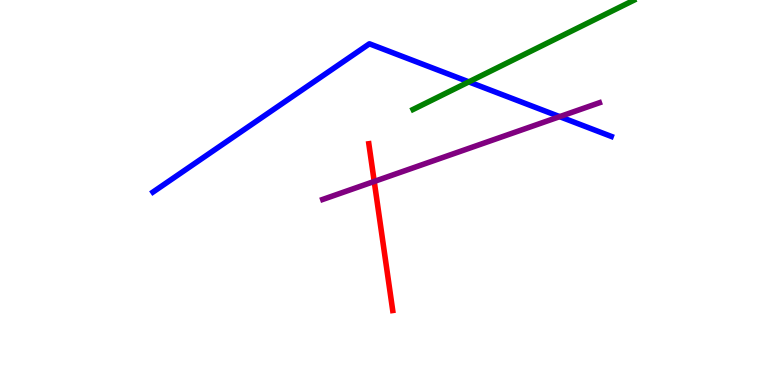[{'lines': ['blue', 'red'], 'intersections': []}, {'lines': ['green', 'red'], 'intersections': []}, {'lines': ['purple', 'red'], 'intersections': [{'x': 4.83, 'y': 5.29}]}, {'lines': ['blue', 'green'], 'intersections': [{'x': 6.05, 'y': 7.87}]}, {'lines': ['blue', 'purple'], 'intersections': [{'x': 7.22, 'y': 6.97}]}, {'lines': ['green', 'purple'], 'intersections': []}]